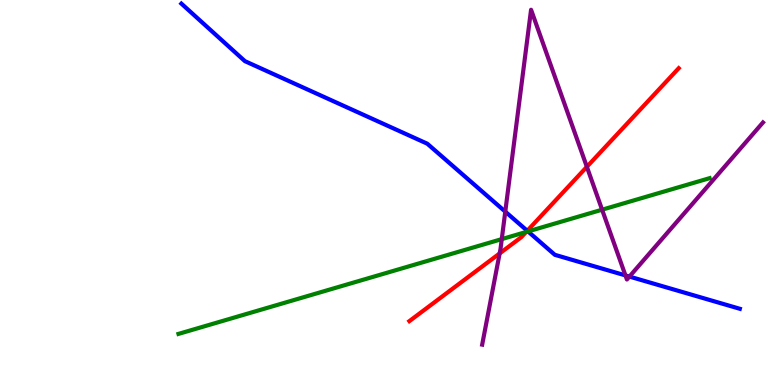[{'lines': ['blue', 'red'], 'intersections': [{'x': 6.8, 'y': 4.01}]}, {'lines': ['green', 'red'], 'intersections': [{'x': 6.79, 'y': 3.97}]}, {'lines': ['purple', 'red'], 'intersections': [{'x': 6.45, 'y': 3.42}, {'x': 7.57, 'y': 5.67}]}, {'lines': ['blue', 'green'], 'intersections': [{'x': 6.81, 'y': 3.99}]}, {'lines': ['blue', 'purple'], 'intersections': [{'x': 6.52, 'y': 4.5}, {'x': 8.07, 'y': 2.85}, {'x': 8.12, 'y': 2.82}]}, {'lines': ['green', 'purple'], 'intersections': [{'x': 6.47, 'y': 3.79}, {'x': 7.77, 'y': 4.55}]}]